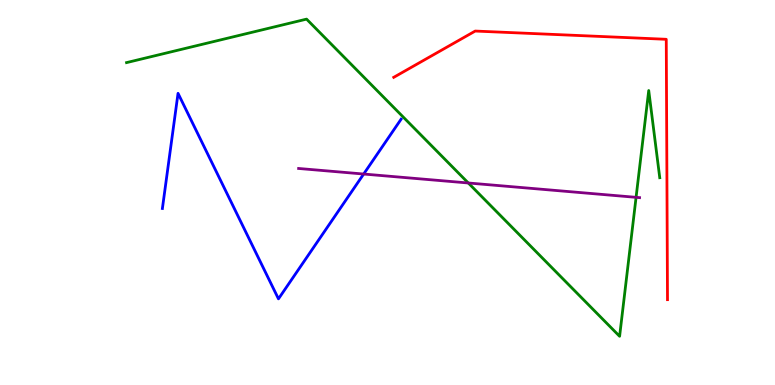[{'lines': ['blue', 'red'], 'intersections': []}, {'lines': ['green', 'red'], 'intersections': []}, {'lines': ['purple', 'red'], 'intersections': []}, {'lines': ['blue', 'green'], 'intersections': []}, {'lines': ['blue', 'purple'], 'intersections': [{'x': 4.69, 'y': 5.48}]}, {'lines': ['green', 'purple'], 'intersections': [{'x': 6.04, 'y': 5.25}, {'x': 8.21, 'y': 4.87}]}]